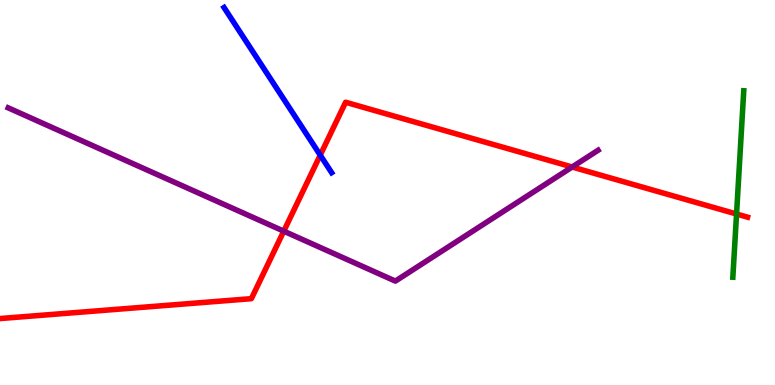[{'lines': ['blue', 'red'], 'intersections': [{'x': 4.13, 'y': 5.97}]}, {'lines': ['green', 'red'], 'intersections': [{'x': 9.5, 'y': 4.44}]}, {'lines': ['purple', 'red'], 'intersections': [{'x': 3.66, 'y': 4.0}, {'x': 7.38, 'y': 5.66}]}, {'lines': ['blue', 'green'], 'intersections': []}, {'lines': ['blue', 'purple'], 'intersections': []}, {'lines': ['green', 'purple'], 'intersections': []}]